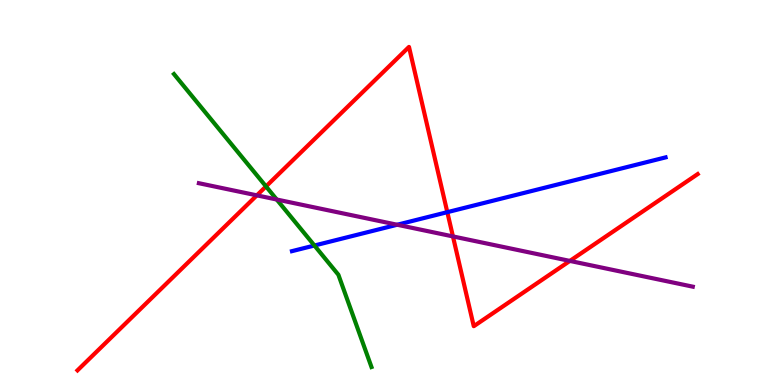[{'lines': ['blue', 'red'], 'intersections': [{'x': 5.77, 'y': 4.49}]}, {'lines': ['green', 'red'], 'intersections': [{'x': 3.43, 'y': 5.16}]}, {'lines': ['purple', 'red'], 'intersections': [{'x': 3.31, 'y': 4.93}, {'x': 5.84, 'y': 3.86}, {'x': 7.35, 'y': 3.22}]}, {'lines': ['blue', 'green'], 'intersections': [{'x': 4.06, 'y': 3.62}]}, {'lines': ['blue', 'purple'], 'intersections': [{'x': 5.12, 'y': 4.16}]}, {'lines': ['green', 'purple'], 'intersections': [{'x': 3.57, 'y': 4.82}]}]